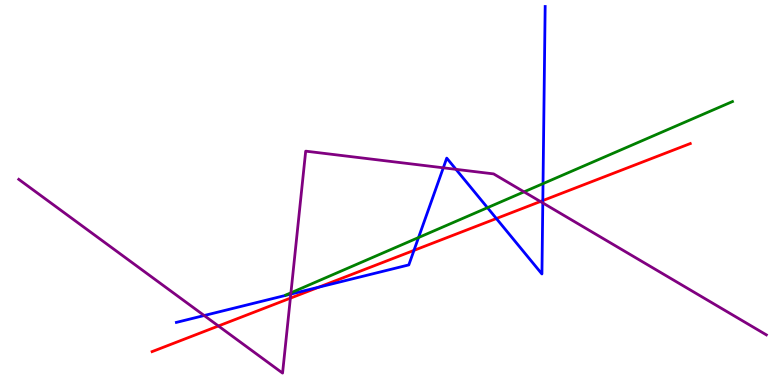[{'lines': ['blue', 'red'], 'intersections': [{'x': 4.11, 'y': 2.54}, {'x': 5.34, 'y': 3.5}, {'x': 6.4, 'y': 4.32}, {'x': 7.0, 'y': 4.79}]}, {'lines': ['green', 'red'], 'intersections': []}, {'lines': ['purple', 'red'], 'intersections': [{'x': 2.82, 'y': 1.53}, {'x': 3.75, 'y': 2.26}, {'x': 6.97, 'y': 4.77}]}, {'lines': ['blue', 'green'], 'intersections': [{'x': 5.4, 'y': 3.83}, {'x': 6.29, 'y': 4.61}, {'x': 7.01, 'y': 5.23}]}, {'lines': ['blue', 'purple'], 'intersections': [{'x': 2.63, 'y': 1.8}, {'x': 3.75, 'y': 2.36}, {'x': 5.72, 'y': 5.64}, {'x': 5.88, 'y': 5.6}, {'x': 7.0, 'y': 4.73}]}, {'lines': ['green', 'purple'], 'intersections': [{'x': 3.75, 'y': 2.39}, {'x': 6.76, 'y': 5.02}]}]